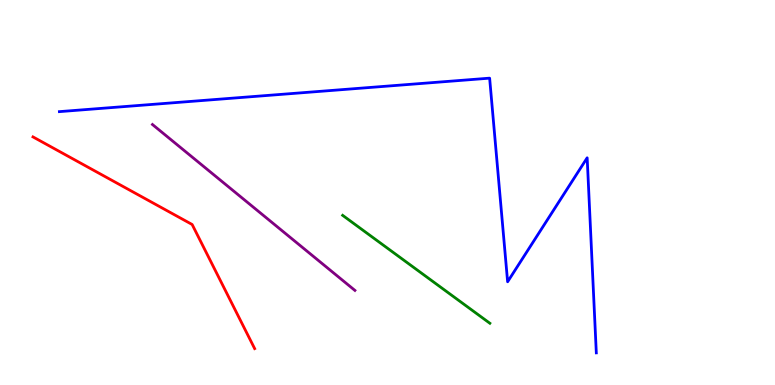[{'lines': ['blue', 'red'], 'intersections': []}, {'lines': ['green', 'red'], 'intersections': []}, {'lines': ['purple', 'red'], 'intersections': []}, {'lines': ['blue', 'green'], 'intersections': []}, {'lines': ['blue', 'purple'], 'intersections': []}, {'lines': ['green', 'purple'], 'intersections': []}]